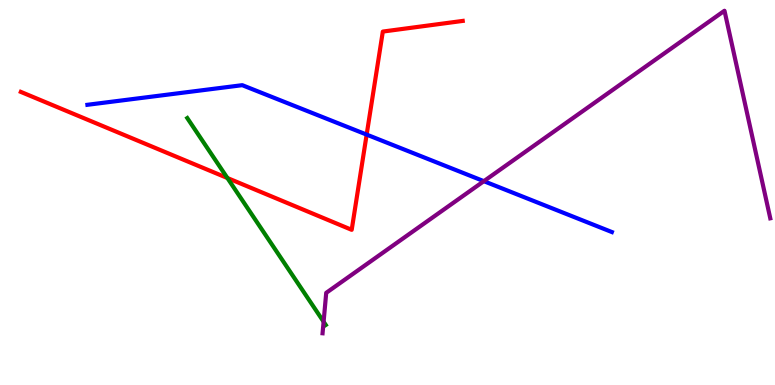[{'lines': ['blue', 'red'], 'intersections': [{'x': 4.73, 'y': 6.5}]}, {'lines': ['green', 'red'], 'intersections': [{'x': 2.93, 'y': 5.38}]}, {'lines': ['purple', 'red'], 'intersections': []}, {'lines': ['blue', 'green'], 'intersections': []}, {'lines': ['blue', 'purple'], 'intersections': [{'x': 6.24, 'y': 5.29}]}, {'lines': ['green', 'purple'], 'intersections': [{'x': 4.18, 'y': 1.64}]}]